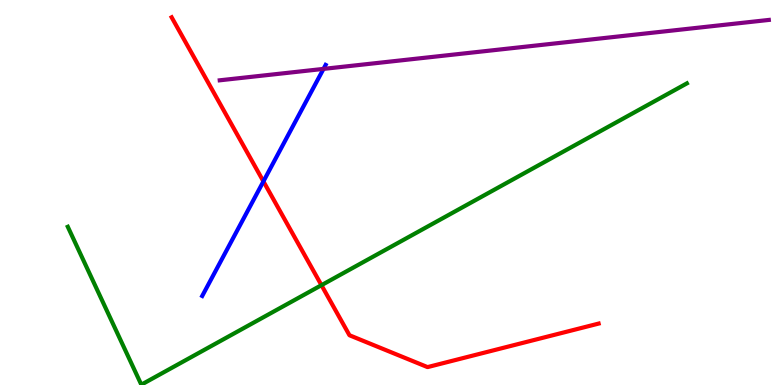[{'lines': ['blue', 'red'], 'intersections': [{'x': 3.4, 'y': 5.29}]}, {'lines': ['green', 'red'], 'intersections': [{'x': 4.15, 'y': 2.59}]}, {'lines': ['purple', 'red'], 'intersections': []}, {'lines': ['blue', 'green'], 'intersections': []}, {'lines': ['blue', 'purple'], 'intersections': [{'x': 4.17, 'y': 8.21}]}, {'lines': ['green', 'purple'], 'intersections': []}]